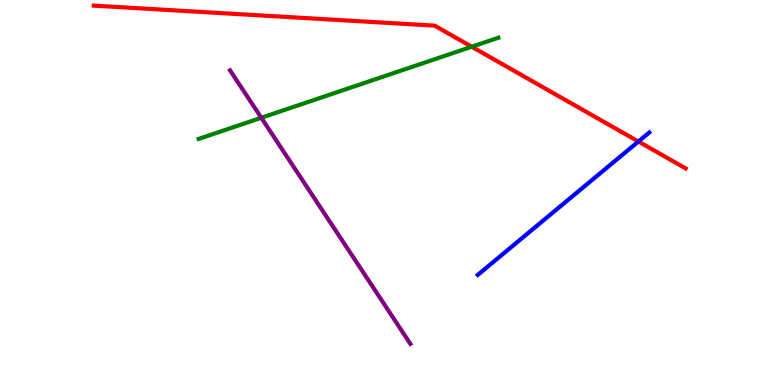[{'lines': ['blue', 'red'], 'intersections': [{'x': 8.24, 'y': 6.32}]}, {'lines': ['green', 'red'], 'intersections': [{'x': 6.09, 'y': 8.79}]}, {'lines': ['purple', 'red'], 'intersections': []}, {'lines': ['blue', 'green'], 'intersections': []}, {'lines': ['blue', 'purple'], 'intersections': []}, {'lines': ['green', 'purple'], 'intersections': [{'x': 3.37, 'y': 6.94}]}]